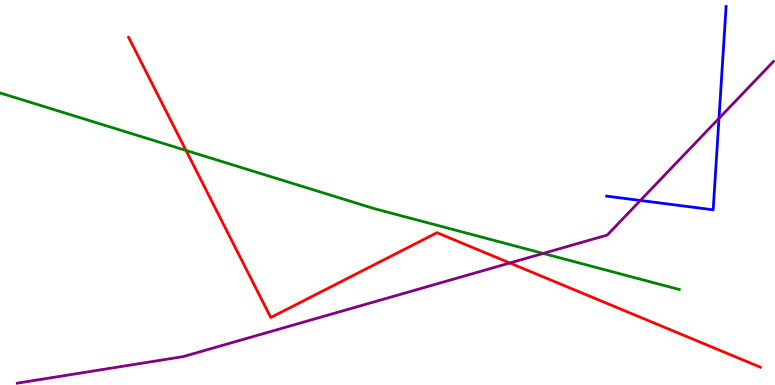[{'lines': ['blue', 'red'], 'intersections': []}, {'lines': ['green', 'red'], 'intersections': [{'x': 2.4, 'y': 6.09}]}, {'lines': ['purple', 'red'], 'intersections': [{'x': 6.58, 'y': 3.17}]}, {'lines': ['blue', 'green'], 'intersections': []}, {'lines': ['blue', 'purple'], 'intersections': [{'x': 8.26, 'y': 4.79}, {'x': 9.28, 'y': 6.93}]}, {'lines': ['green', 'purple'], 'intersections': [{'x': 7.01, 'y': 3.42}]}]